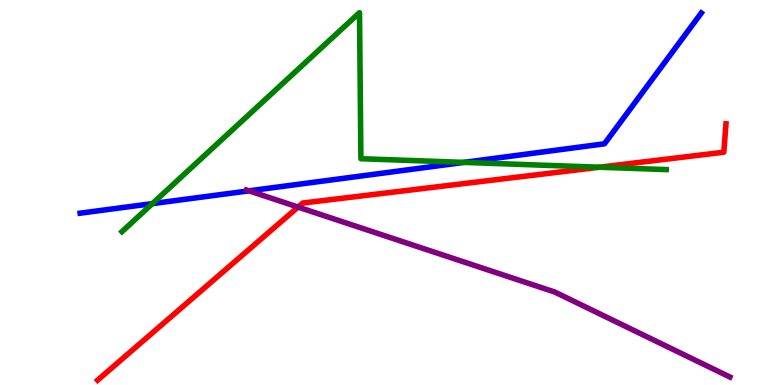[{'lines': ['blue', 'red'], 'intersections': []}, {'lines': ['green', 'red'], 'intersections': [{'x': 7.74, 'y': 5.66}]}, {'lines': ['purple', 'red'], 'intersections': [{'x': 3.85, 'y': 4.62}]}, {'lines': ['blue', 'green'], 'intersections': [{'x': 1.97, 'y': 4.71}, {'x': 5.99, 'y': 5.78}]}, {'lines': ['blue', 'purple'], 'intersections': [{'x': 3.21, 'y': 5.04}]}, {'lines': ['green', 'purple'], 'intersections': []}]